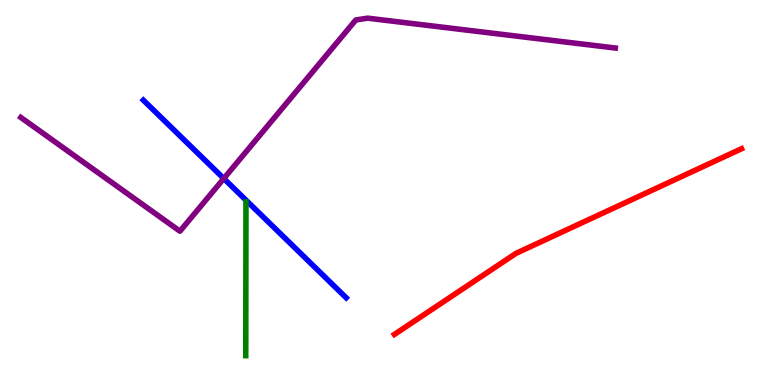[{'lines': ['blue', 'red'], 'intersections': []}, {'lines': ['green', 'red'], 'intersections': []}, {'lines': ['purple', 'red'], 'intersections': []}, {'lines': ['blue', 'green'], 'intersections': []}, {'lines': ['blue', 'purple'], 'intersections': [{'x': 2.89, 'y': 5.36}]}, {'lines': ['green', 'purple'], 'intersections': []}]